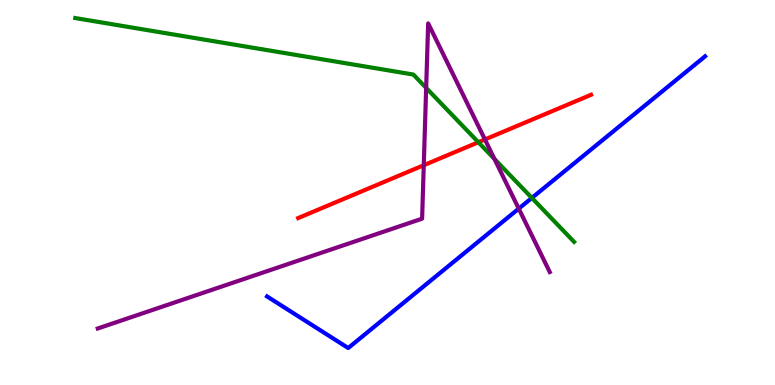[{'lines': ['blue', 'red'], 'intersections': []}, {'lines': ['green', 'red'], 'intersections': [{'x': 6.17, 'y': 6.31}]}, {'lines': ['purple', 'red'], 'intersections': [{'x': 5.47, 'y': 5.71}, {'x': 6.26, 'y': 6.38}]}, {'lines': ['blue', 'green'], 'intersections': [{'x': 6.86, 'y': 4.86}]}, {'lines': ['blue', 'purple'], 'intersections': [{'x': 6.69, 'y': 4.58}]}, {'lines': ['green', 'purple'], 'intersections': [{'x': 5.5, 'y': 7.72}, {'x': 6.38, 'y': 5.87}]}]